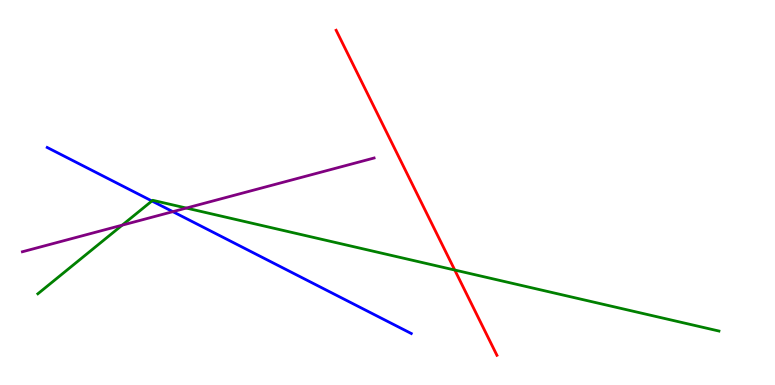[{'lines': ['blue', 'red'], 'intersections': []}, {'lines': ['green', 'red'], 'intersections': [{'x': 5.87, 'y': 2.99}]}, {'lines': ['purple', 'red'], 'intersections': []}, {'lines': ['blue', 'green'], 'intersections': [{'x': 1.96, 'y': 4.78}]}, {'lines': ['blue', 'purple'], 'intersections': [{'x': 2.23, 'y': 4.5}]}, {'lines': ['green', 'purple'], 'intersections': [{'x': 1.58, 'y': 4.15}, {'x': 2.4, 'y': 4.6}]}]